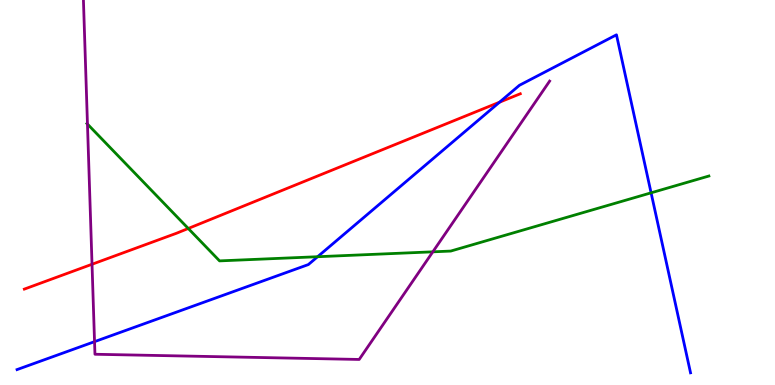[{'lines': ['blue', 'red'], 'intersections': [{'x': 6.45, 'y': 7.35}]}, {'lines': ['green', 'red'], 'intersections': [{'x': 2.43, 'y': 4.07}]}, {'lines': ['purple', 'red'], 'intersections': [{'x': 1.19, 'y': 3.14}]}, {'lines': ['blue', 'green'], 'intersections': [{'x': 4.1, 'y': 3.33}, {'x': 8.4, 'y': 4.99}]}, {'lines': ['blue', 'purple'], 'intersections': [{'x': 1.22, 'y': 1.13}]}, {'lines': ['green', 'purple'], 'intersections': [{'x': 1.13, 'y': 6.78}, {'x': 5.58, 'y': 3.46}]}]